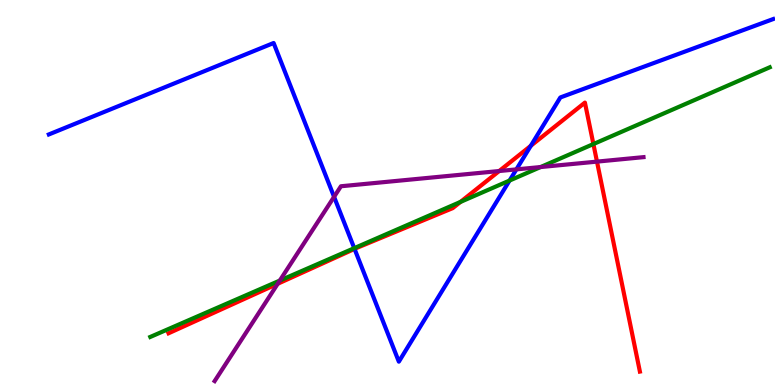[{'lines': ['blue', 'red'], 'intersections': [{'x': 4.57, 'y': 3.53}, {'x': 6.85, 'y': 6.21}]}, {'lines': ['green', 'red'], 'intersections': [{'x': 5.94, 'y': 4.76}, {'x': 7.66, 'y': 6.26}]}, {'lines': ['purple', 'red'], 'intersections': [{'x': 3.58, 'y': 2.63}, {'x': 6.44, 'y': 5.56}, {'x': 7.7, 'y': 5.8}]}, {'lines': ['blue', 'green'], 'intersections': [{'x': 4.57, 'y': 3.55}, {'x': 6.57, 'y': 5.31}]}, {'lines': ['blue', 'purple'], 'intersections': [{'x': 4.31, 'y': 4.89}, {'x': 6.66, 'y': 5.6}]}, {'lines': ['green', 'purple'], 'intersections': [{'x': 3.61, 'y': 2.71}, {'x': 6.98, 'y': 5.66}]}]